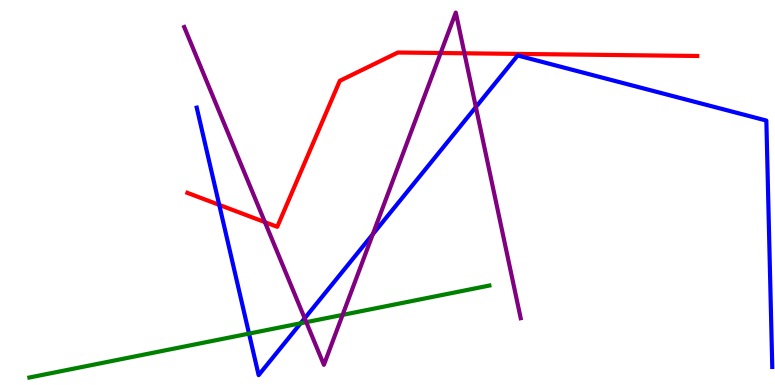[{'lines': ['blue', 'red'], 'intersections': [{'x': 2.83, 'y': 4.68}]}, {'lines': ['green', 'red'], 'intersections': []}, {'lines': ['purple', 'red'], 'intersections': [{'x': 3.42, 'y': 4.23}, {'x': 5.69, 'y': 8.62}, {'x': 5.99, 'y': 8.62}]}, {'lines': ['blue', 'green'], 'intersections': [{'x': 3.21, 'y': 1.33}, {'x': 3.88, 'y': 1.6}]}, {'lines': ['blue', 'purple'], 'intersections': [{'x': 3.93, 'y': 1.73}, {'x': 4.81, 'y': 3.92}, {'x': 6.14, 'y': 7.22}]}, {'lines': ['green', 'purple'], 'intersections': [{'x': 3.95, 'y': 1.63}, {'x': 4.42, 'y': 1.82}]}]